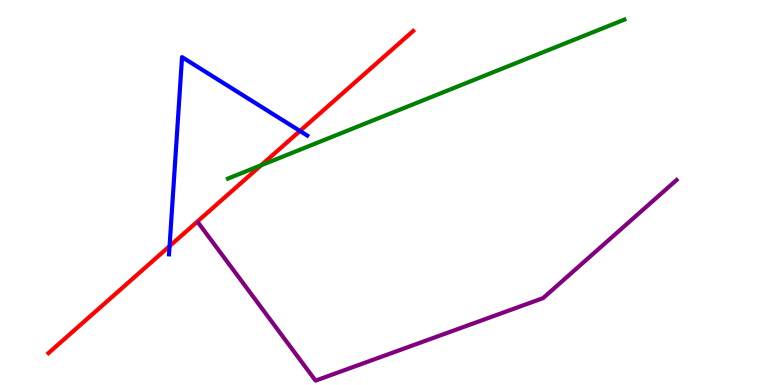[{'lines': ['blue', 'red'], 'intersections': [{'x': 2.19, 'y': 3.61}, {'x': 3.87, 'y': 6.6}]}, {'lines': ['green', 'red'], 'intersections': [{'x': 3.37, 'y': 5.71}]}, {'lines': ['purple', 'red'], 'intersections': []}, {'lines': ['blue', 'green'], 'intersections': []}, {'lines': ['blue', 'purple'], 'intersections': []}, {'lines': ['green', 'purple'], 'intersections': []}]